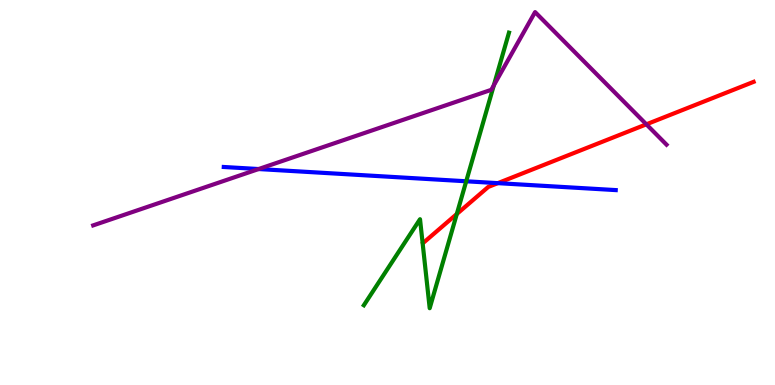[{'lines': ['blue', 'red'], 'intersections': [{'x': 6.42, 'y': 5.24}]}, {'lines': ['green', 'red'], 'intersections': [{'x': 5.89, 'y': 4.44}]}, {'lines': ['purple', 'red'], 'intersections': [{'x': 8.34, 'y': 6.77}]}, {'lines': ['blue', 'green'], 'intersections': [{'x': 6.02, 'y': 5.29}]}, {'lines': ['blue', 'purple'], 'intersections': [{'x': 3.34, 'y': 5.61}]}, {'lines': ['green', 'purple'], 'intersections': [{'x': 6.37, 'y': 7.78}]}]